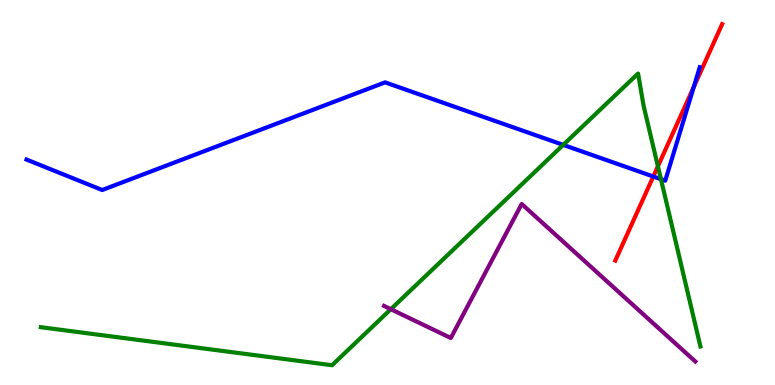[{'lines': ['blue', 'red'], 'intersections': [{'x': 8.43, 'y': 5.42}, {'x': 8.95, 'y': 7.74}]}, {'lines': ['green', 'red'], 'intersections': [{'x': 8.49, 'y': 5.68}]}, {'lines': ['purple', 'red'], 'intersections': []}, {'lines': ['blue', 'green'], 'intersections': [{'x': 7.27, 'y': 6.24}, {'x': 8.53, 'y': 5.35}]}, {'lines': ['blue', 'purple'], 'intersections': []}, {'lines': ['green', 'purple'], 'intersections': [{'x': 5.04, 'y': 1.97}]}]